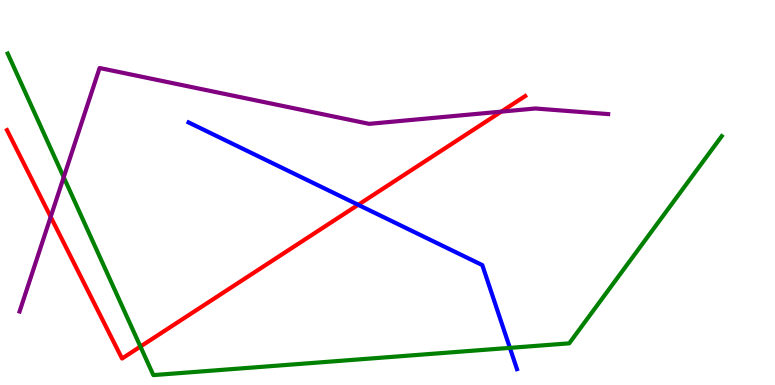[{'lines': ['blue', 'red'], 'intersections': [{'x': 4.62, 'y': 4.68}]}, {'lines': ['green', 'red'], 'intersections': [{'x': 1.81, 'y': 0.998}]}, {'lines': ['purple', 'red'], 'intersections': [{'x': 0.654, 'y': 4.37}, {'x': 6.47, 'y': 7.1}]}, {'lines': ['blue', 'green'], 'intersections': [{'x': 6.58, 'y': 0.964}]}, {'lines': ['blue', 'purple'], 'intersections': []}, {'lines': ['green', 'purple'], 'intersections': [{'x': 0.822, 'y': 5.4}]}]